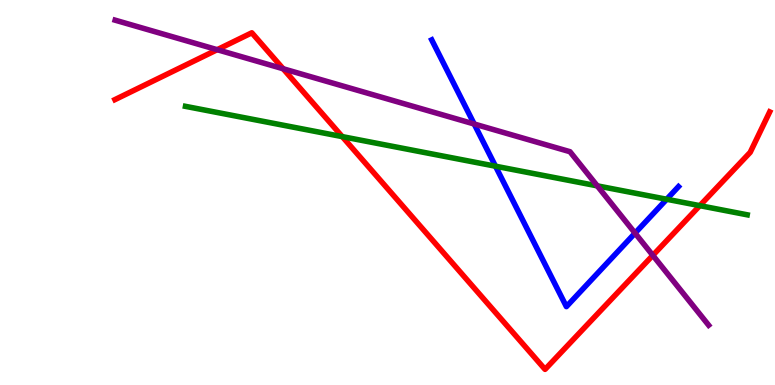[{'lines': ['blue', 'red'], 'intersections': []}, {'lines': ['green', 'red'], 'intersections': [{'x': 4.42, 'y': 6.45}, {'x': 9.03, 'y': 4.66}]}, {'lines': ['purple', 'red'], 'intersections': [{'x': 2.8, 'y': 8.71}, {'x': 3.65, 'y': 8.21}, {'x': 8.42, 'y': 3.37}]}, {'lines': ['blue', 'green'], 'intersections': [{'x': 6.39, 'y': 5.68}, {'x': 8.6, 'y': 4.82}]}, {'lines': ['blue', 'purple'], 'intersections': [{'x': 6.12, 'y': 6.78}, {'x': 8.19, 'y': 3.94}]}, {'lines': ['green', 'purple'], 'intersections': [{'x': 7.71, 'y': 5.17}]}]